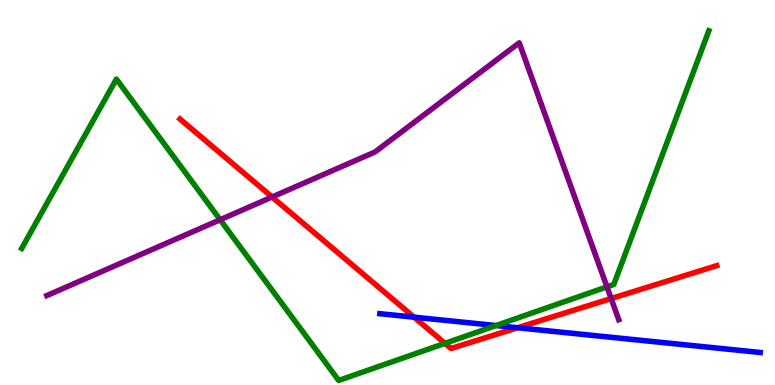[{'lines': ['blue', 'red'], 'intersections': [{'x': 5.34, 'y': 1.76}, {'x': 6.68, 'y': 1.49}]}, {'lines': ['green', 'red'], 'intersections': [{'x': 5.74, 'y': 1.08}]}, {'lines': ['purple', 'red'], 'intersections': [{'x': 3.51, 'y': 4.88}, {'x': 7.89, 'y': 2.25}]}, {'lines': ['blue', 'green'], 'intersections': [{'x': 6.4, 'y': 1.54}]}, {'lines': ['blue', 'purple'], 'intersections': []}, {'lines': ['green', 'purple'], 'intersections': [{'x': 2.84, 'y': 4.29}, {'x': 7.83, 'y': 2.55}]}]